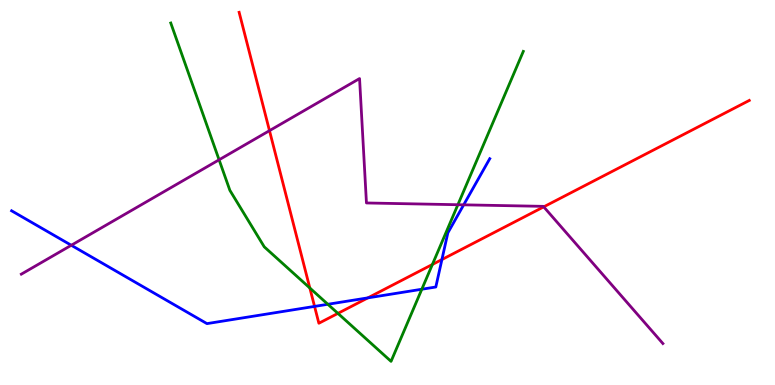[{'lines': ['blue', 'red'], 'intersections': [{'x': 4.06, 'y': 2.04}, {'x': 4.75, 'y': 2.26}, {'x': 5.7, 'y': 3.26}]}, {'lines': ['green', 'red'], 'intersections': [{'x': 4.0, 'y': 2.52}, {'x': 4.36, 'y': 1.86}, {'x': 5.58, 'y': 3.13}]}, {'lines': ['purple', 'red'], 'intersections': [{'x': 3.48, 'y': 6.61}, {'x': 7.02, 'y': 4.63}]}, {'lines': ['blue', 'green'], 'intersections': [{'x': 4.23, 'y': 2.1}, {'x': 5.44, 'y': 2.49}]}, {'lines': ['blue', 'purple'], 'intersections': [{'x': 0.92, 'y': 3.63}, {'x': 5.98, 'y': 4.68}]}, {'lines': ['green', 'purple'], 'intersections': [{'x': 2.83, 'y': 5.85}, {'x': 5.91, 'y': 4.68}]}]